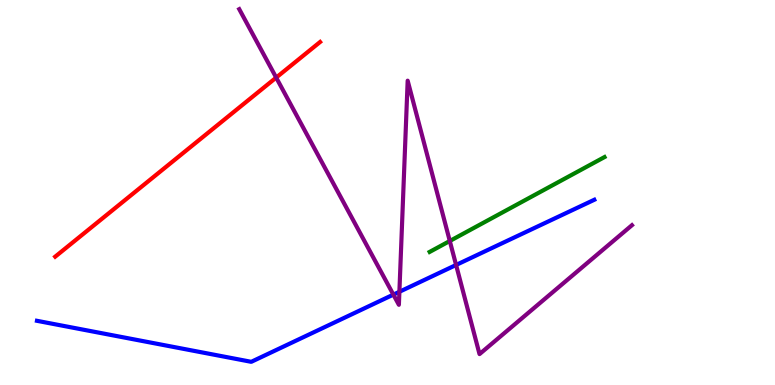[{'lines': ['blue', 'red'], 'intersections': []}, {'lines': ['green', 'red'], 'intersections': []}, {'lines': ['purple', 'red'], 'intersections': [{'x': 3.56, 'y': 7.98}]}, {'lines': ['blue', 'green'], 'intersections': []}, {'lines': ['blue', 'purple'], 'intersections': [{'x': 5.08, 'y': 2.35}, {'x': 5.15, 'y': 2.42}, {'x': 5.89, 'y': 3.12}]}, {'lines': ['green', 'purple'], 'intersections': [{'x': 5.8, 'y': 3.74}]}]